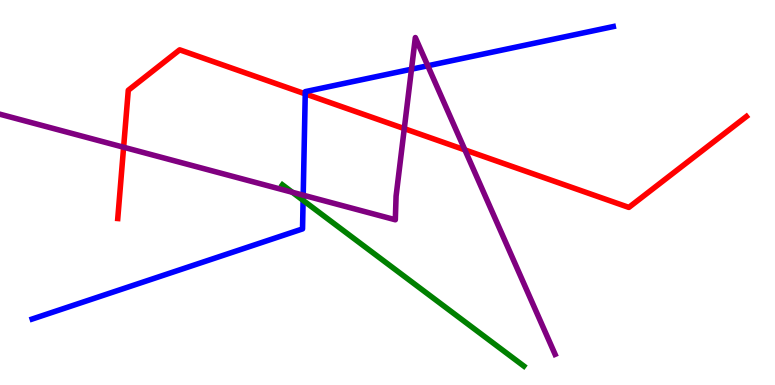[{'lines': ['blue', 'red'], 'intersections': [{'x': 3.94, 'y': 7.56}]}, {'lines': ['green', 'red'], 'intersections': []}, {'lines': ['purple', 'red'], 'intersections': [{'x': 1.59, 'y': 6.18}, {'x': 5.22, 'y': 6.66}, {'x': 6.0, 'y': 6.11}]}, {'lines': ['blue', 'green'], 'intersections': [{'x': 3.91, 'y': 4.8}]}, {'lines': ['blue', 'purple'], 'intersections': [{'x': 3.91, 'y': 4.93}, {'x': 5.31, 'y': 8.2}, {'x': 5.52, 'y': 8.29}]}, {'lines': ['green', 'purple'], 'intersections': [{'x': 3.77, 'y': 5.01}]}]